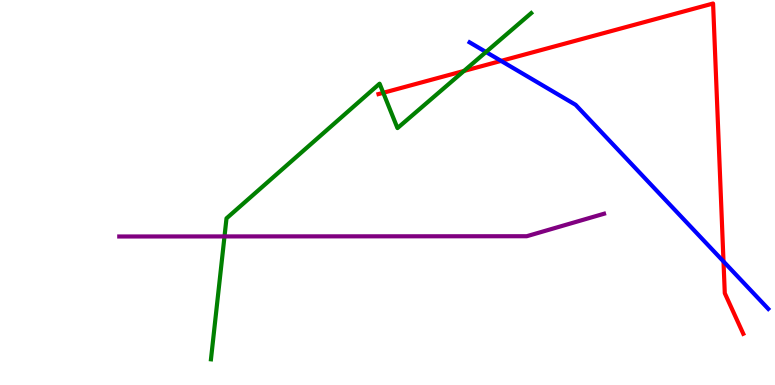[{'lines': ['blue', 'red'], 'intersections': [{'x': 6.47, 'y': 8.42}, {'x': 9.34, 'y': 3.21}]}, {'lines': ['green', 'red'], 'intersections': [{'x': 4.95, 'y': 7.59}, {'x': 5.99, 'y': 8.16}]}, {'lines': ['purple', 'red'], 'intersections': []}, {'lines': ['blue', 'green'], 'intersections': [{'x': 6.27, 'y': 8.65}]}, {'lines': ['blue', 'purple'], 'intersections': []}, {'lines': ['green', 'purple'], 'intersections': [{'x': 2.9, 'y': 3.86}]}]